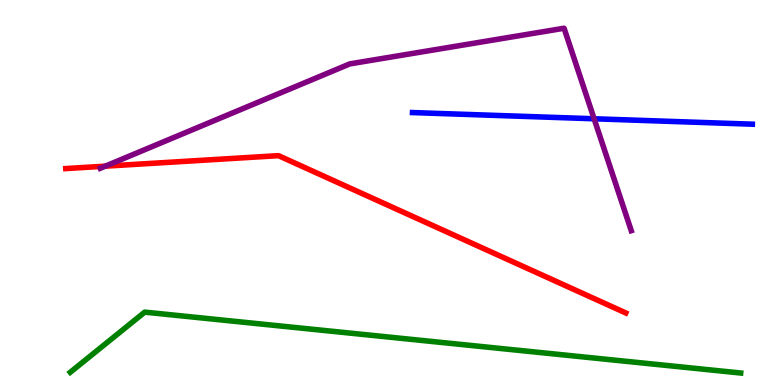[{'lines': ['blue', 'red'], 'intersections': []}, {'lines': ['green', 'red'], 'intersections': []}, {'lines': ['purple', 'red'], 'intersections': [{'x': 1.36, 'y': 5.68}]}, {'lines': ['blue', 'green'], 'intersections': []}, {'lines': ['blue', 'purple'], 'intersections': [{'x': 7.67, 'y': 6.91}]}, {'lines': ['green', 'purple'], 'intersections': []}]